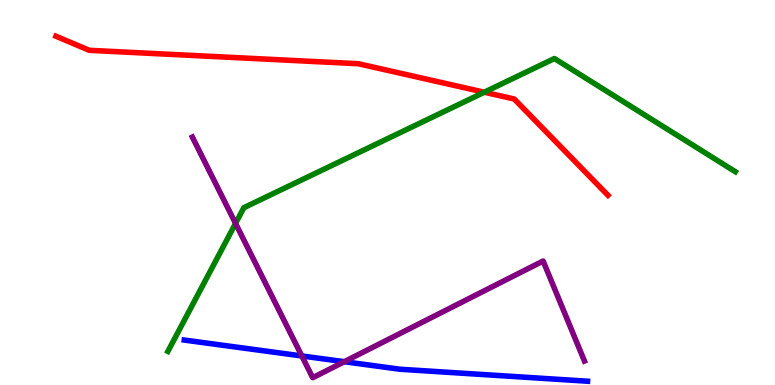[{'lines': ['blue', 'red'], 'intersections': []}, {'lines': ['green', 'red'], 'intersections': [{'x': 6.25, 'y': 7.6}]}, {'lines': ['purple', 'red'], 'intersections': []}, {'lines': ['blue', 'green'], 'intersections': []}, {'lines': ['blue', 'purple'], 'intersections': [{'x': 3.89, 'y': 0.754}, {'x': 4.44, 'y': 0.605}]}, {'lines': ['green', 'purple'], 'intersections': [{'x': 3.04, 'y': 4.2}]}]